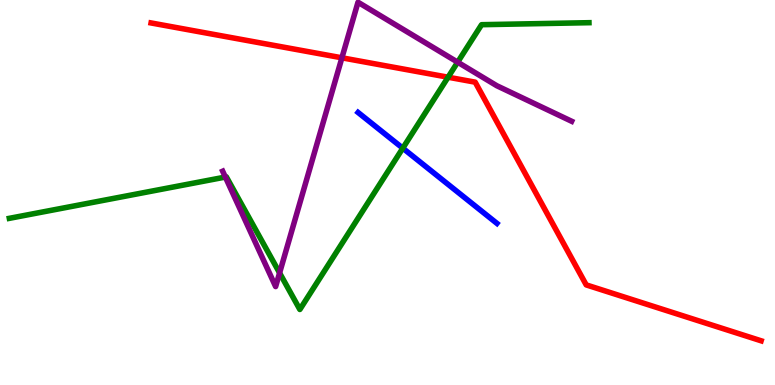[{'lines': ['blue', 'red'], 'intersections': []}, {'lines': ['green', 'red'], 'intersections': [{'x': 5.78, 'y': 7.99}]}, {'lines': ['purple', 'red'], 'intersections': [{'x': 4.41, 'y': 8.5}]}, {'lines': ['blue', 'green'], 'intersections': [{'x': 5.2, 'y': 6.15}]}, {'lines': ['blue', 'purple'], 'intersections': []}, {'lines': ['green', 'purple'], 'intersections': [{'x': 2.91, 'y': 5.4}, {'x': 3.61, 'y': 2.91}, {'x': 5.91, 'y': 8.38}]}]